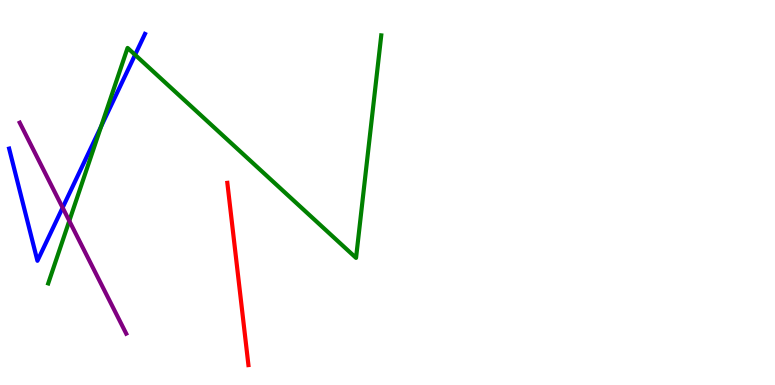[{'lines': ['blue', 'red'], 'intersections': []}, {'lines': ['green', 'red'], 'intersections': []}, {'lines': ['purple', 'red'], 'intersections': []}, {'lines': ['blue', 'green'], 'intersections': [{'x': 1.3, 'y': 6.71}, {'x': 1.74, 'y': 8.58}]}, {'lines': ['blue', 'purple'], 'intersections': [{'x': 0.808, 'y': 4.61}]}, {'lines': ['green', 'purple'], 'intersections': [{'x': 0.894, 'y': 4.26}]}]